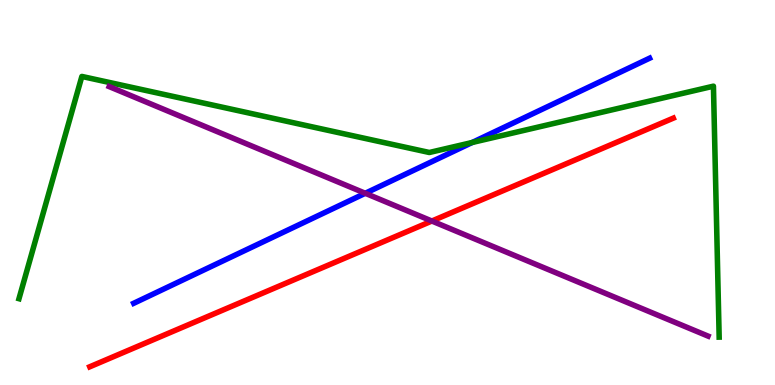[{'lines': ['blue', 'red'], 'intersections': []}, {'lines': ['green', 'red'], 'intersections': []}, {'lines': ['purple', 'red'], 'intersections': [{'x': 5.57, 'y': 4.26}]}, {'lines': ['blue', 'green'], 'intersections': [{'x': 6.09, 'y': 6.3}]}, {'lines': ['blue', 'purple'], 'intersections': [{'x': 4.71, 'y': 4.98}]}, {'lines': ['green', 'purple'], 'intersections': []}]